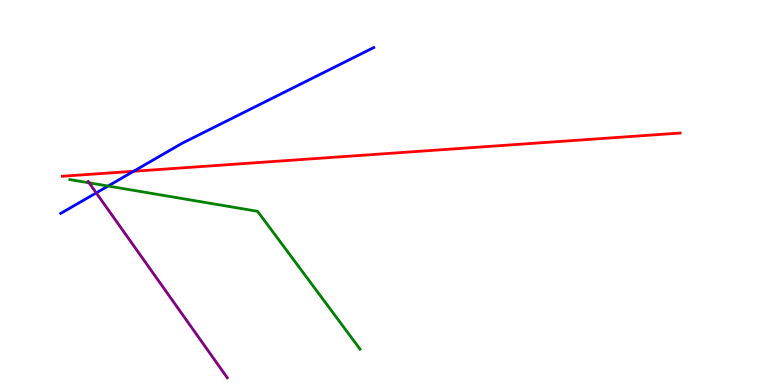[{'lines': ['blue', 'red'], 'intersections': [{'x': 1.72, 'y': 5.55}]}, {'lines': ['green', 'red'], 'intersections': []}, {'lines': ['purple', 'red'], 'intersections': []}, {'lines': ['blue', 'green'], 'intersections': [{'x': 1.39, 'y': 5.17}]}, {'lines': ['blue', 'purple'], 'intersections': [{'x': 1.24, 'y': 4.99}]}, {'lines': ['green', 'purple'], 'intersections': [{'x': 1.15, 'y': 5.25}]}]